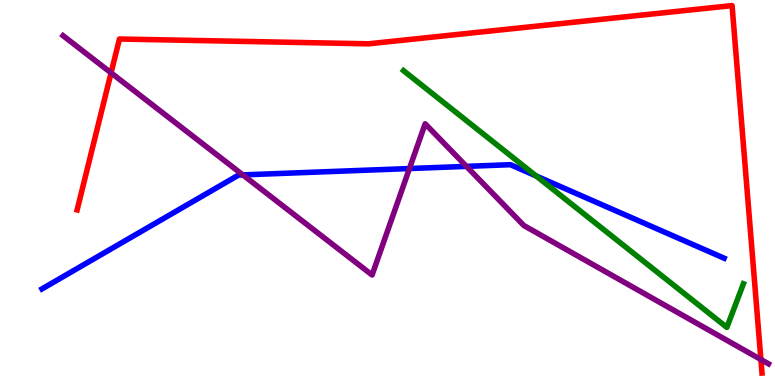[{'lines': ['blue', 'red'], 'intersections': []}, {'lines': ['green', 'red'], 'intersections': []}, {'lines': ['purple', 'red'], 'intersections': [{'x': 1.43, 'y': 8.11}, {'x': 9.82, 'y': 0.662}]}, {'lines': ['blue', 'green'], 'intersections': [{'x': 6.92, 'y': 5.43}]}, {'lines': ['blue', 'purple'], 'intersections': [{'x': 3.13, 'y': 5.46}, {'x': 5.28, 'y': 5.62}, {'x': 6.02, 'y': 5.68}]}, {'lines': ['green', 'purple'], 'intersections': []}]